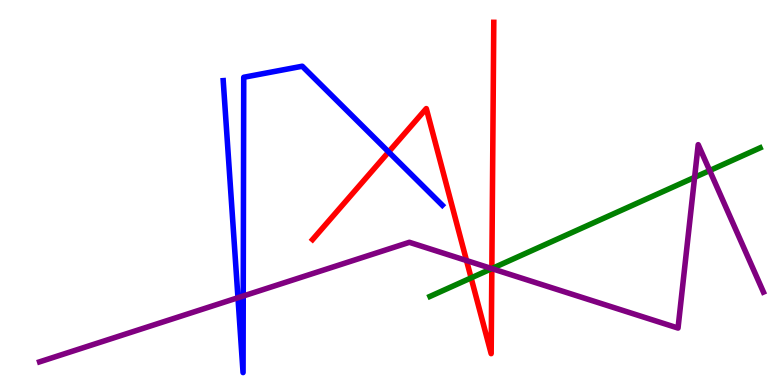[{'lines': ['blue', 'red'], 'intersections': [{'x': 5.01, 'y': 6.05}]}, {'lines': ['green', 'red'], 'intersections': [{'x': 6.08, 'y': 2.78}, {'x': 6.35, 'y': 3.02}]}, {'lines': ['purple', 'red'], 'intersections': [{'x': 6.02, 'y': 3.23}, {'x': 6.35, 'y': 3.02}]}, {'lines': ['blue', 'green'], 'intersections': []}, {'lines': ['blue', 'purple'], 'intersections': [{'x': 3.07, 'y': 2.27}, {'x': 3.14, 'y': 2.31}]}, {'lines': ['green', 'purple'], 'intersections': [{'x': 6.35, 'y': 3.02}, {'x': 8.96, 'y': 5.39}, {'x': 9.16, 'y': 5.57}]}]